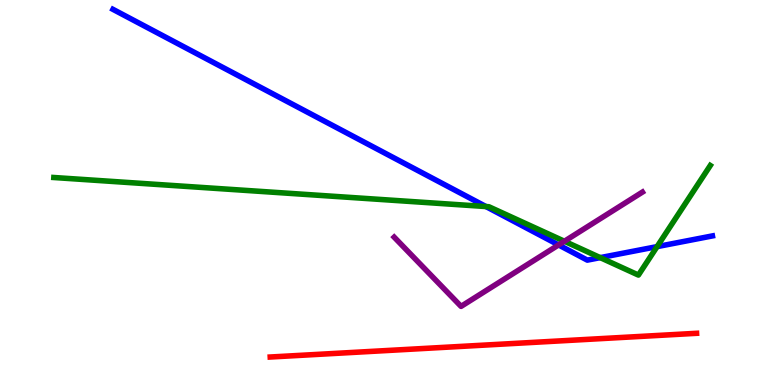[{'lines': ['blue', 'red'], 'intersections': []}, {'lines': ['green', 'red'], 'intersections': []}, {'lines': ['purple', 'red'], 'intersections': []}, {'lines': ['blue', 'green'], 'intersections': [{'x': 6.27, 'y': 4.64}, {'x': 7.75, 'y': 3.31}, {'x': 8.48, 'y': 3.59}]}, {'lines': ['blue', 'purple'], 'intersections': [{'x': 7.21, 'y': 3.64}]}, {'lines': ['green', 'purple'], 'intersections': [{'x': 7.28, 'y': 3.73}]}]